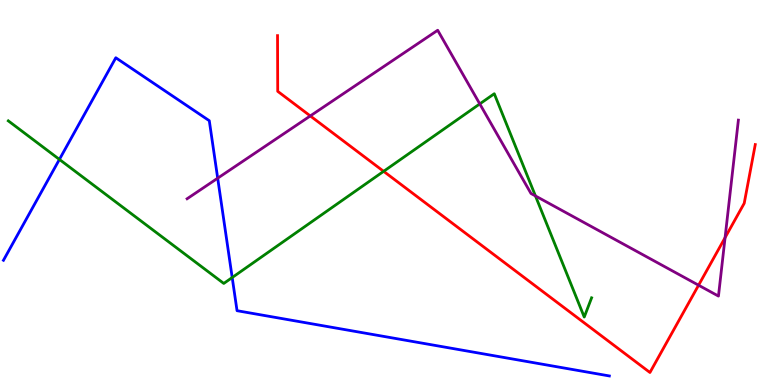[{'lines': ['blue', 'red'], 'intersections': []}, {'lines': ['green', 'red'], 'intersections': [{'x': 4.95, 'y': 5.55}]}, {'lines': ['purple', 'red'], 'intersections': [{'x': 4.0, 'y': 6.99}, {'x': 9.01, 'y': 2.59}, {'x': 9.36, 'y': 3.83}]}, {'lines': ['blue', 'green'], 'intersections': [{'x': 0.767, 'y': 5.86}, {'x': 3.0, 'y': 2.79}]}, {'lines': ['blue', 'purple'], 'intersections': [{'x': 2.81, 'y': 5.37}]}, {'lines': ['green', 'purple'], 'intersections': [{'x': 6.19, 'y': 7.3}, {'x': 6.91, 'y': 4.91}]}]